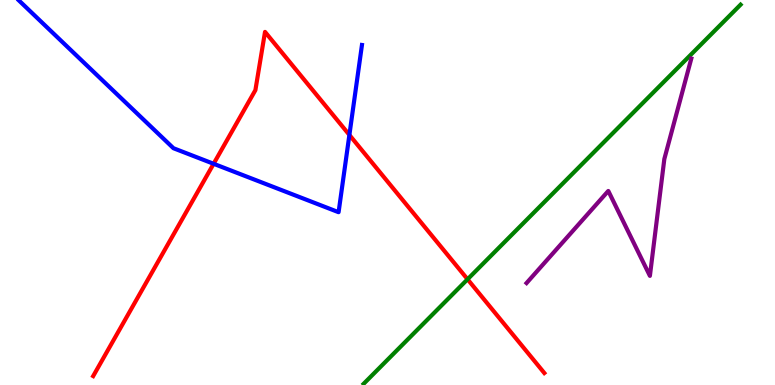[{'lines': ['blue', 'red'], 'intersections': [{'x': 2.76, 'y': 5.75}, {'x': 4.51, 'y': 6.5}]}, {'lines': ['green', 'red'], 'intersections': [{'x': 6.03, 'y': 2.75}]}, {'lines': ['purple', 'red'], 'intersections': []}, {'lines': ['blue', 'green'], 'intersections': []}, {'lines': ['blue', 'purple'], 'intersections': []}, {'lines': ['green', 'purple'], 'intersections': []}]